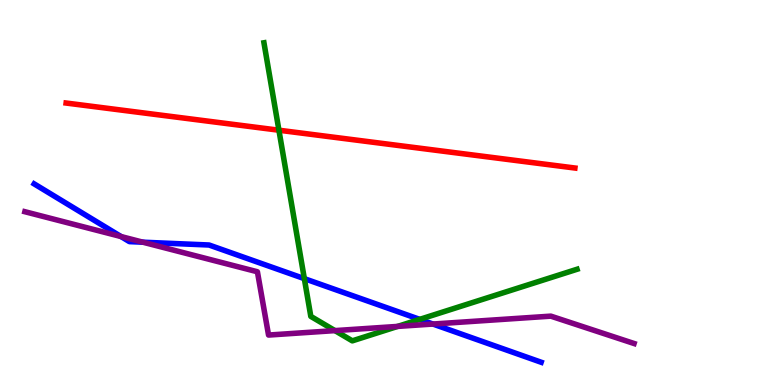[{'lines': ['blue', 'red'], 'intersections': []}, {'lines': ['green', 'red'], 'intersections': [{'x': 3.6, 'y': 6.62}]}, {'lines': ['purple', 'red'], 'intersections': []}, {'lines': ['blue', 'green'], 'intersections': [{'x': 3.93, 'y': 2.76}, {'x': 5.42, 'y': 1.7}]}, {'lines': ['blue', 'purple'], 'intersections': [{'x': 1.56, 'y': 3.86}, {'x': 1.84, 'y': 3.71}, {'x': 5.59, 'y': 1.58}]}, {'lines': ['green', 'purple'], 'intersections': [{'x': 4.32, 'y': 1.41}, {'x': 5.13, 'y': 1.52}]}]